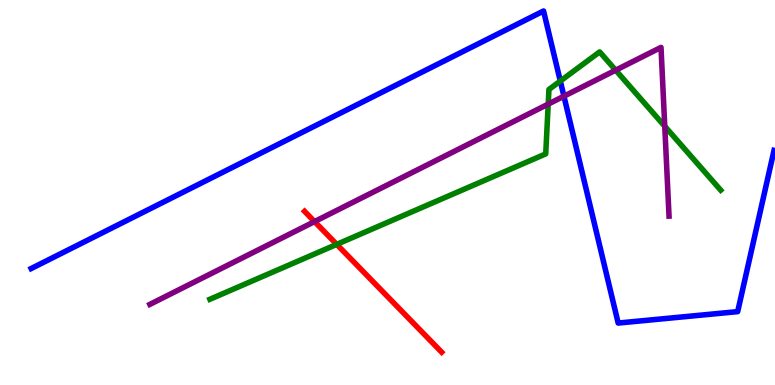[{'lines': ['blue', 'red'], 'intersections': []}, {'lines': ['green', 'red'], 'intersections': [{'x': 4.34, 'y': 3.65}]}, {'lines': ['purple', 'red'], 'intersections': [{'x': 4.06, 'y': 4.24}]}, {'lines': ['blue', 'green'], 'intersections': [{'x': 7.23, 'y': 7.89}]}, {'lines': ['blue', 'purple'], 'intersections': [{'x': 7.28, 'y': 7.5}]}, {'lines': ['green', 'purple'], 'intersections': [{'x': 7.07, 'y': 7.3}, {'x': 7.94, 'y': 8.18}, {'x': 8.58, 'y': 6.72}]}]